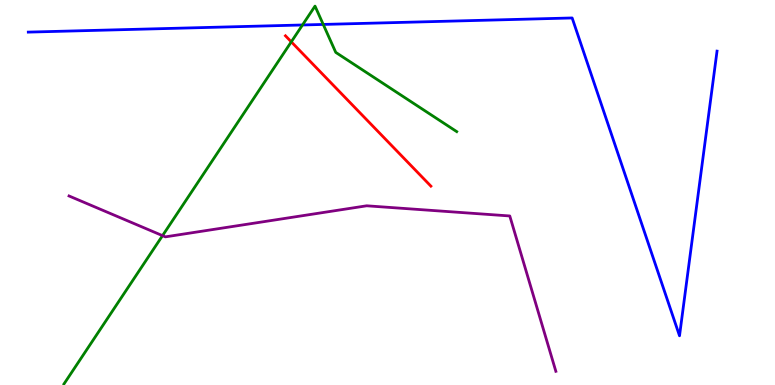[{'lines': ['blue', 'red'], 'intersections': []}, {'lines': ['green', 'red'], 'intersections': [{'x': 3.76, 'y': 8.91}]}, {'lines': ['purple', 'red'], 'intersections': []}, {'lines': ['blue', 'green'], 'intersections': [{'x': 3.9, 'y': 9.35}, {'x': 4.17, 'y': 9.37}]}, {'lines': ['blue', 'purple'], 'intersections': []}, {'lines': ['green', 'purple'], 'intersections': [{'x': 2.1, 'y': 3.88}]}]